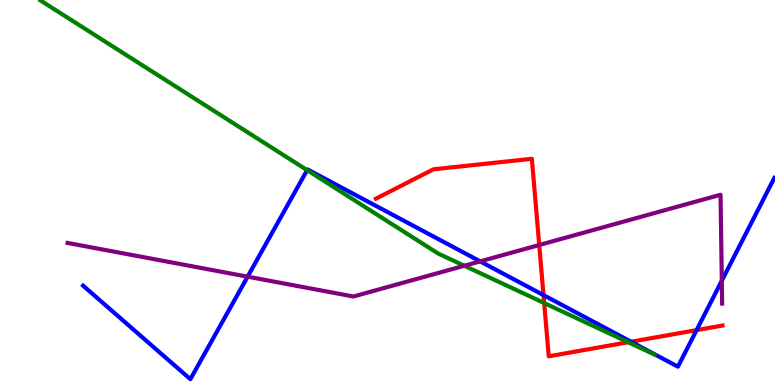[{'lines': ['blue', 'red'], 'intersections': [{'x': 7.01, 'y': 2.33}, {'x': 8.14, 'y': 1.12}, {'x': 8.99, 'y': 1.43}]}, {'lines': ['green', 'red'], 'intersections': [{'x': 7.02, 'y': 2.13}, {'x': 8.11, 'y': 1.11}]}, {'lines': ['purple', 'red'], 'intersections': [{'x': 6.96, 'y': 3.64}]}, {'lines': ['blue', 'green'], 'intersections': [{'x': 3.96, 'y': 5.58}]}, {'lines': ['blue', 'purple'], 'intersections': [{'x': 3.2, 'y': 2.81}, {'x': 6.2, 'y': 3.21}, {'x': 9.31, 'y': 2.71}]}, {'lines': ['green', 'purple'], 'intersections': [{'x': 5.99, 'y': 3.1}]}]